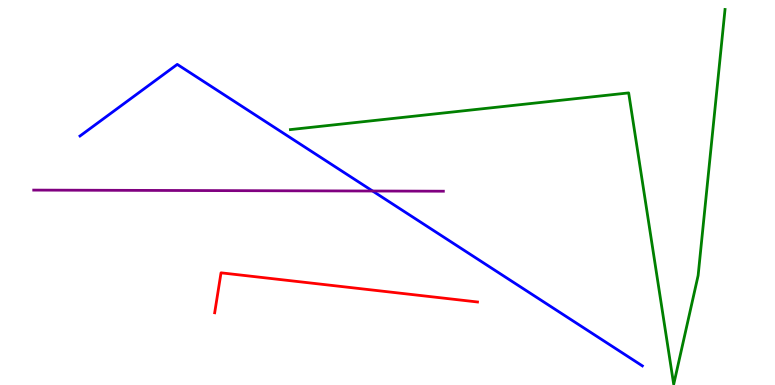[{'lines': ['blue', 'red'], 'intersections': []}, {'lines': ['green', 'red'], 'intersections': []}, {'lines': ['purple', 'red'], 'intersections': []}, {'lines': ['blue', 'green'], 'intersections': []}, {'lines': ['blue', 'purple'], 'intersections': [{'x': 4.81, 'y': 5.04}]}, {'lines': ['green', 'purple'], 'intersections': []}]